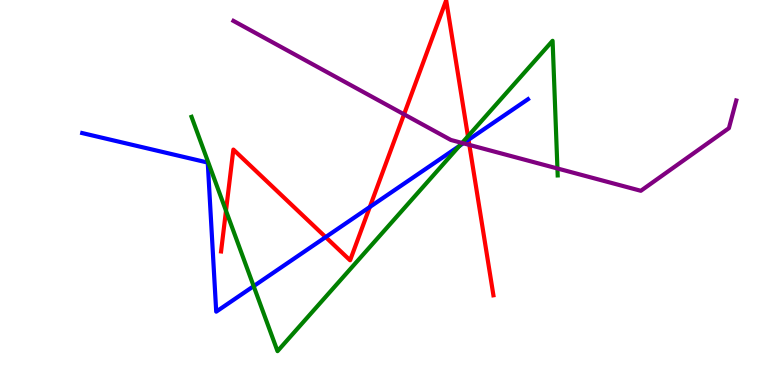[{'lines': ['blue', 'red'], 'intersections': [{'x': 4.2, 'y': 3.84}, {'x': 4.77, 'y': 4.62}, {'x': 6.05, 'y': 6.37}]}, {'lines': ['green', 'red'], 'intersections': [{'x': 2.92, 'y': 4.53}, {'x': 6.04, 'y': 6.46}]}, {'lines': ['purple', 'red'], 'intersections': [{'x': 5.21, 'y': 7.03}, {'x': 6.06, 'y': 6.24}]}, {'lines': ['blue', 'green'], 'intersections': [{'x': 3.27, 'y': 2.57}, {'x': 5.93, 'y': 6.21}]}, {'lines': ['blue', 'purple'], 'intersections': [{'x': 5.98, 'y': 6.28}]}, {'lines': ['green', 'purple'], 'intersections': [{'x': 5.96, 'y': 6.29}, {'x': 7.19, 'y': 5.62}]}]